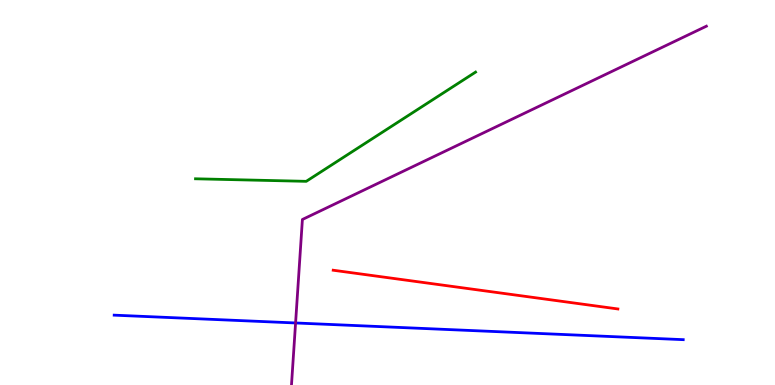[{'lines': ['blue', 'red'], 'intersections': []}, {'lines': ['green', 'red'], 'intersections': []}, {'lines': ['purple', 'red'], 'intersections': []}, {'lines': ['blue', 'green'], 'intersections': []}, {'lines': ['blue', 'purple'], 'intersections': [{'x': 3.81, 'y': 1.61}]}, {'lines': ['green', 'purple'], 'intersections': []}]